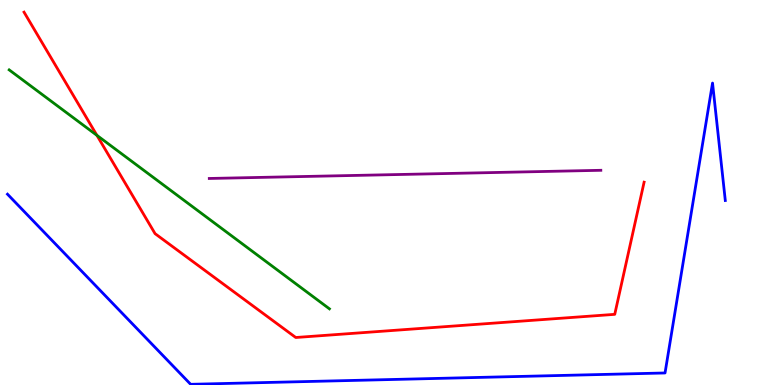[{'lines': ['blue', 'red'], 'intersections': []}, {'lines': ['green', 'red'], 'intersections': [{'x': 1.25, 'y': 6.48}]}, {'lines': ['purple', 'red'], 'intersections': []}, {'lines': ['blue', 'green'], 'intersections': []}, {'lines': ['blue', 'purple'], 'intersections': []}, {'lines': ['green', 'purple'], 'intersections': []}]